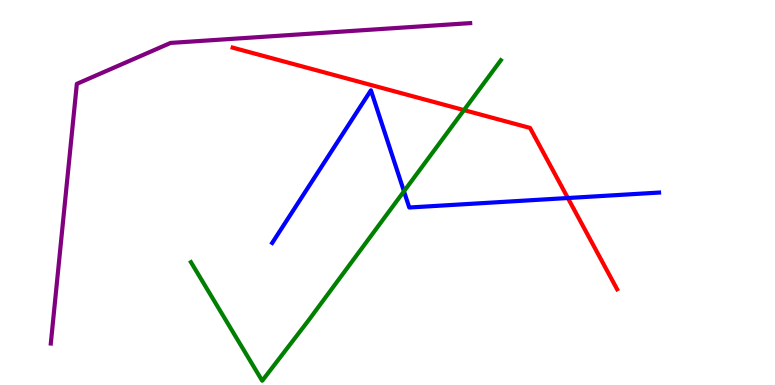[{'lines': ['blue', 'red'], 'intersections': [{'x': 7.33, 'y': 4.86}]}, {'lines': ['green', 'red'], 'intersections': [{'x': 5.99, 'y': 7.14}]}, {'lines': ['purple', 'red'], 'intersections': []}, {'lines': ['blue', 'green'], 'intersections': [{'x': 5.21, 'y': 5.03}]}, {'lines': ['blue', 'purple'], 'intersections': []}, {'lines': ['green', 'purple'], 'intersections': []}]